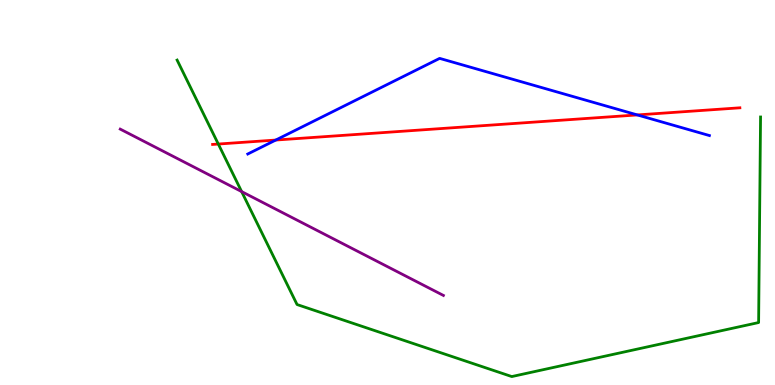[{'lines': ['blue', 'red'], 'intersections': [{'x': 3.56, 'y': 6.36}, {'x': 8.22, 'y': 7.01}]}, {'lines': ['green', 'red'], 'intersections': [{'x': 2.82, 'y': 6.26}]}, {'lines': ['purple', 'red'], 'intersections': []}, {'lines': ['blue', 'green'], 'intersections': []}, {'lines': ['blue', 'purple'], 'intersections': []}, {'lines': ['green', 'purple'], 'intersections': [{'x': 3.12, 'y': 5.02}]}]